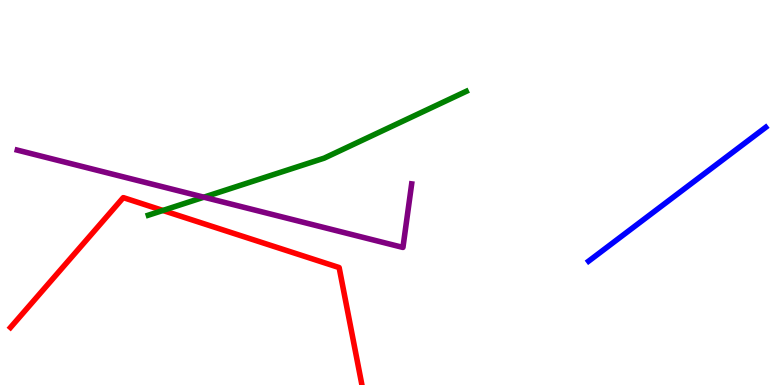[{'lines': ['blue', 'red'], 'intersections': []}, {'lines': ['green', 'red'], 'intersections': [{'x': 2.1, 'y': 4.53}]}, {'lines': ['purple', 'red'], 'intersections': []}, {'lines': ['blue', 'green'], 'intersections': []}, {'lines': ['blue', 'purple'], 'intersections': []}, {'lines': ['green', 'purple'], 'intersections': [{'x': 2.63, 'y': 4.88}]}]